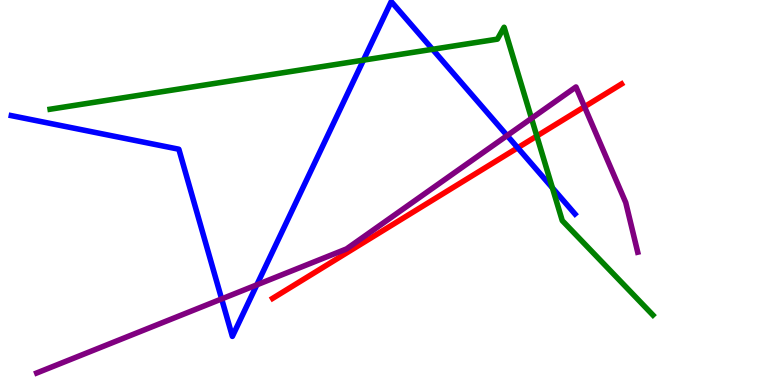[{'lines': ['blue', 'red'], 'intersections': [{'x': 6.68, 'y': 6.16}]}, {'lines': ['green', 'red'], 'intersections': [{'x': 6.93, 'y': 6.47}]}, {'lines': ['purple', 'red'], 'intersections': [{'x': 7.54, 'y': 7.23}]}, {'lines': ['blue', 'green'], 'intersections': [{'x': 4.69, 'y': 8.44}, {'x': 5.58, 'y': 8.72}, {'x': 7.13, 'y': 5.12}]}, {'lines': ['blue', 'purple'], 'intersections': [{'x': 2.86, 'y': 2.24}, {'x': 3.31, 'y': 2.6}, {'x': 6.54, 'y': 6.48}]}, {'lines': ['green', 'purple'], 'intersections': [{'x': 6.86, 'y': 6.93}]}]